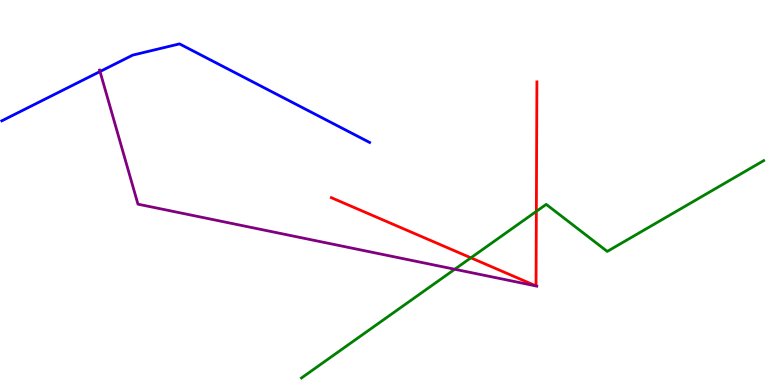[{'lines': ['blue', 'red'], 'intersections': []}, {'lines': ['green', 'red'], 'intersections': [{'x': 6.08, 'y': 3.3}, {'x': 6.92, 'y': 4.51}]}, {'lines': ['purple', 'red'], 'intersections': []}, {'lines': ['blue', 'green'], 'intersections': []}, {'lines': ['blue', 'purple'], 'intersections': [{'x': 1.29, 'y': 8.14}]}, {'lines': ['green', 'purple'], 'intersections': [{'x': 5.87, 'y': 3.01}]}]